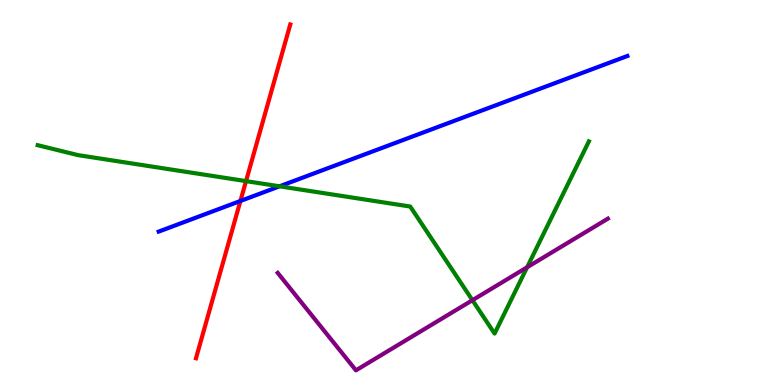[{'lines': ['blue', 'red'], 'intersections': [{'x': 3.1, 'y': 4.78}]}, {'lines': ['green', 'red'], 'intersections': [{'x': 3.17, 'y': 5.3}]}, {'lines': ['purple', 'red'], 'intersections': []}, {'lines': ['blue', 'green'], 'intersections': [{'x': 3.61, 'y': 5.16}]}, {'lines': ['blue', 'purple'], 'intersections': []}, {'lines': ['green', 'purple'], 'intersections': [{'x': 6.1, 'y': 2.2}, {'x': 6.8, 'y': 3.06}]}]